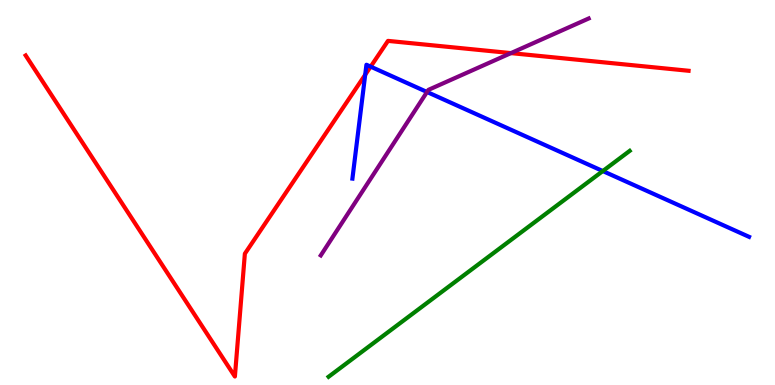[{'lines': ['blue', 'red'], 'intersections': [{'x': 4.71, 'y': 8.06}, {'x': 4.78, 'y': 8.27}]}, {'lines': ['green', 'red'], 'intersections': []}, {'lines': ['purple', 'red'], 'intersections': [{'x': 6.59, 'y': 8.62}]}, {'lines': ['blue', 'green'], 'intersections': [{'x': 7.78, 'y': 5.56}]}, {'lines': ['blue', 'purple'], 'intersections': [{'x': 5.51, 'y': 7.61}]}, {'lines': ['green', 'purple'], 'intersections': []}]